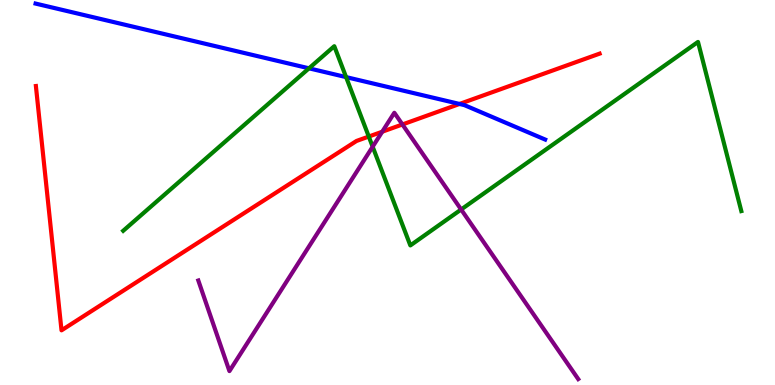[{'lines': ['blue', 'red'], 'intersections': [{'x': 5.93, 'y': 7.3}]}, {'lines': ['green', 'red'], 'intersections': [{'x': 4.76, 'y': 6.45}]}, {'lines': ['purple', 'red'], 'intersections': [{'x': 4.93, 'y': 6.58}, {'x': 5.19, 'y': 6.77}]}, {'lines': ['blue', 'green'], 'intersections': [{'x': 3.99, 'y': 8.23}, {'x': 4.47, 'y': 8.0}]}, {'lines': ['blue', 'purple'], 'intersections': []}, {'lines': ['green', 'purple'], 'intersections': [{'x': 4.81, 'y': 6.19}, {'x': 5.95, 'y': 4.56}]}]